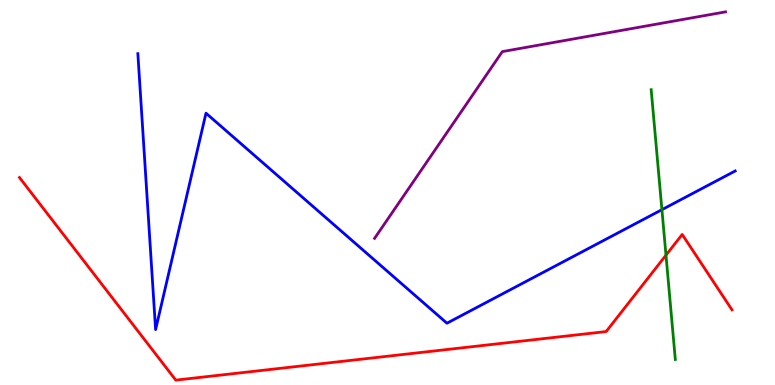[{'lines': ['blue', 'red'], 'intersections': []}, {'lines': ['green', 'red'], 'intersections': [{'x': 8.59, 'y': 3.37}]}, {'lines': ['purple', 'red'], 'intersections': []}, {'lines': ['blue', 'green'], 'intersections': [{'x': 8.54, 'y': 4.55}]}, {'lines': ['blue', 'purple'], 'intersections': []}, {'lines': ['green', 'purple'], 'intersections': []}]